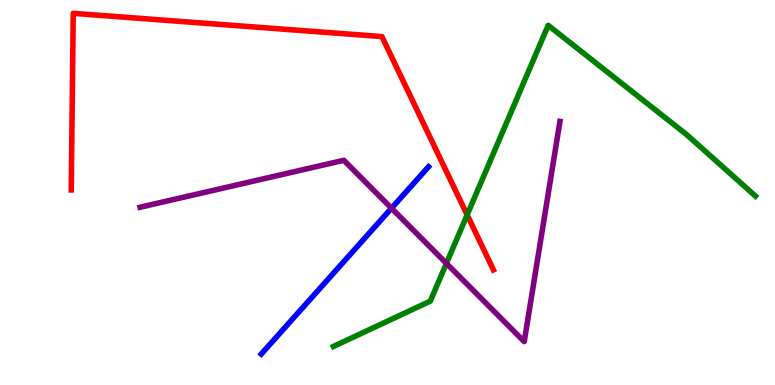[{'lines': ['blue', 'red'], 'intersections': []}, {'lines': ['green', 'red'], 'intersections': [{'x': 6.03, 'y': 4.42}]}, {'lines': ['purple', 'red'], 'intersections': []}, {'lines': ['blue', 'green'], 'intersections': []}, {'lines': ['blue', 'purple'], 'intersections': [{'x': 5.05, 'y': 4.59}]}, {'lines': ['green', 'purple'], 'intersections': [{'x': 5.76, 'y': 3.16}]}]